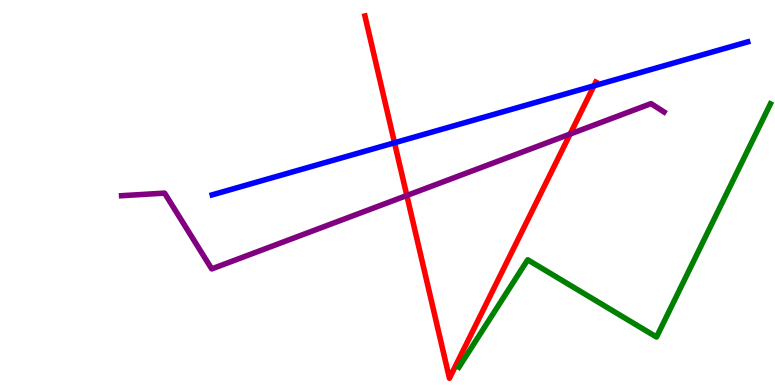[{'lines': ['blue', 'red'], 'intersections': [{'x': 5.09, 'y': 6.29}, {'x': 7.66, 'y': 7.77}]}, {'lines': ['green', 'red'], 'intersections': []}, {'lines': ['purple', 'red'], 'intersections': [{'x': 5.25, 'y': 4.92}, {'x': 7.36, 'y': 6.52}]}, {'lines': ['blue', 'green'], 'intersections': []}, {'lines': ['blue', 'purple'], 'intersections': []}, {'lines': ['green', 'purple'], 'intersections': []}]